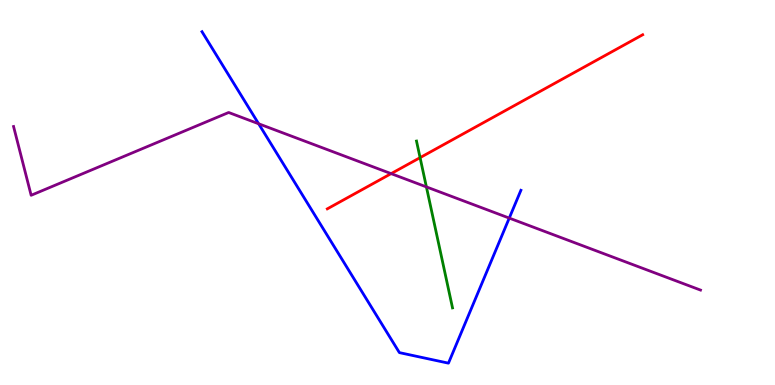[{'lines': ['blue', 'red'], 'intersections': []}, {'lines': ['green', 'red'], 'intersections': [{'x': 5.42, 'y': 5.91}]}, {'lines': ['purple', 'red'], 'intersections': [{'x': 5.05, 'y': 5.49}]}, {'lines': ['blue', 'green'], 'intersections': []}, {'lines': ['blue', 'purple'], 'intersections': [{'x': 3.34, 'y': 6.79}, {'x': 6.57, 'y': 4.34}]}, {'lines': ['green', 'purple'], 'intersections': [{'x': 5.5, 'y': 5.15}]}]